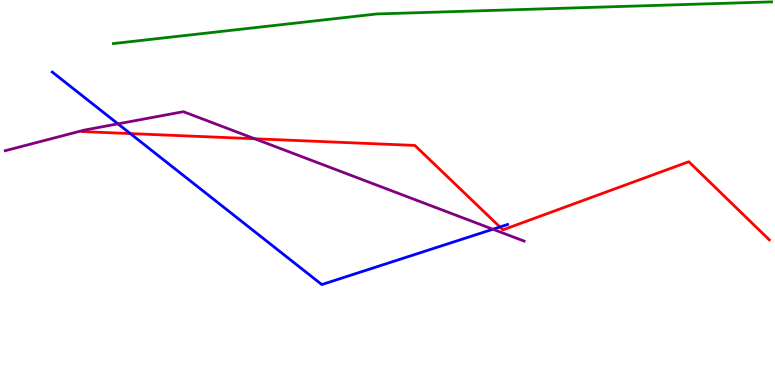[{'lines': ['blue', 'red'], 'intersections': [{'x': 1.68, 'y': 6.53}, {'x': 6.45, 'y': 4.1}]}, {'lines': ['green', 'red'], 'intersections': []}, {'lines': ['purple', 'red'], 'intersections': [{'x': 3.29, 'y': 6.4}]}, {'lines': ['blue', 'green'], 'intersections': []}, {'lines': ['blue', 'purple'], 'intersections': [{'x': 1.52, 'y': 6.78}, {'x': 6.36, 'y': 4.05}]}, {'lines': ['green', 'purple'], 'intersections': []}]